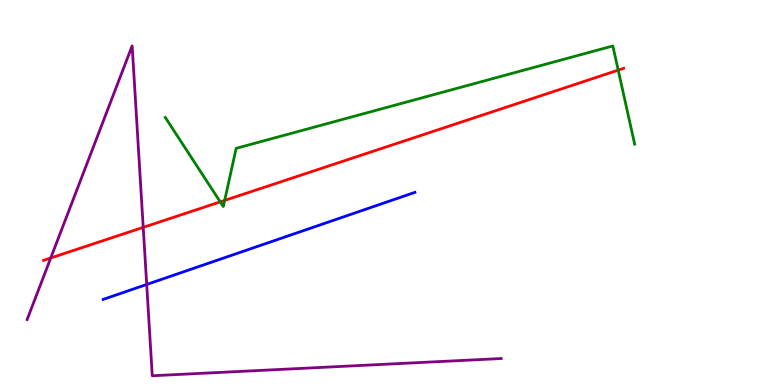[{'lines': ['blue', 'red'], 'intersections': []}, {'lines': ['green', 'red'], 'intersections': [{'x': 2.84, 'y': 4.76}, {'x': 2.9, 'y': 4.79}, {'x': 7.98, 'y': 8.18}]}, {'lines': ['purple', 'red'], 'intersections': [{'x': 0.655, 'y': 3.3}, {'x': 1.85, 'y': 4.09}]}, {'lines': ['blue', 'green'], 'intersections': []}, {'lines': ['blue', 'purple'], 'intersections': [{'x': 1.89, 'y': 2.61}]}, {'lines': ['green', 'purple'], 'intersections': []}]